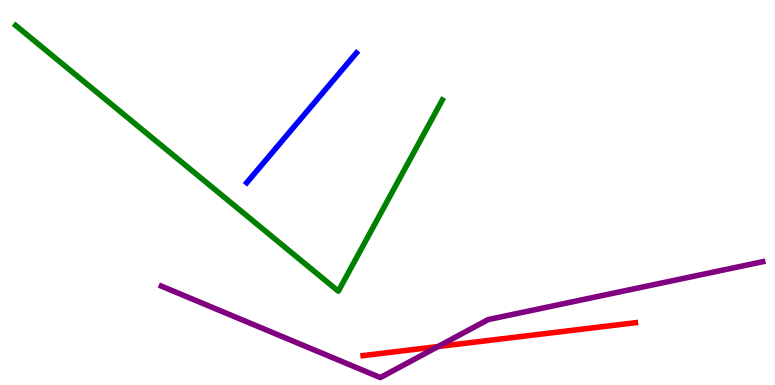[{'lines': ['blue', 'red'], 'intersections': []}, {'lines': ['green', 'red'], 'intersections': []}, {'lines': ['purple', 'red'], 'intersections': [{'x': 5.65, 'y': 0.998}]}, {'lines': ['blue', 'green'], 'intersections': []}, {'lines': ['blue', 'purple'], 'intersections': []}, {'lines': ['green', 'purple'], 'intersections': []}]